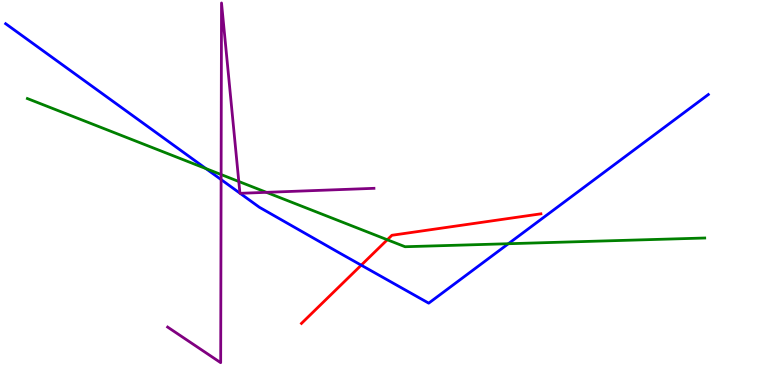[{'lines': ['blue', 'red'], 'intersections': [{'x': 4.66, 'y': 3.11}]}, {'lines': ['green', 'red'], 'intersections': [{'x': 5.0, 'y': 3.77}]}, {'lines': ['purple', 'red'], 'intersections': []}, {'lines': ['blue', 'green'], 'intersections': [{'x': 2.66, 'y': 5.62}, {'x': 6.56, 'y': 3.67}]}, {'lines': ['blue', 'purple'], 'intersections': [{'x': 2.85, 'y': 5.34}, {'x': 3.1, 'y': 4.98}, {'x': 3.1, 'y': 4.98}]}, {'lines': ['green', 'purple'], 'intersections': [{'x': 2.85, 'y': 5.47}, {'x': 3.08, 'y': 5.29}, {'x': 3.44, 'y': 5.0}]}]